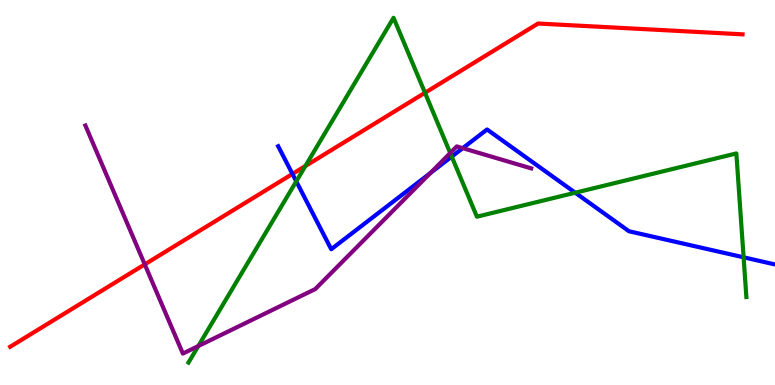[{'lines': ['blue', 'red'], 'intersections': [{'x': 3.77, 'y': 5.48}]}, {'lines': ['green', 'red'], 'intersections': [{'x': 3.94, 'y': 5.69}, {'x': 5.48, 'y': 7.59}]}, {'lines': ['purple', 'red'], 'intersections': [{'x': 1.87, 'y': 3.13}]}, {'lines': ['blue', 'green'], 'intersections': [{'x': 3.82, 'y': 5.29}, {'x': 5.83, 'y': 5.93}, {'x': 7.42, 'y': 4.99}, {'x': 9.59, 'y': 3.32}]}, {'lines': ['blue', 'purple'], 'intersections': [{'x': 5.55, 'y': 5.51}, {'x': 5.97, 'y': 6.15}]}, {'lines': ['green', 'purple'], 'intersections': [{'x': 2.56, 'y': 1.01}, {'x': 5.81, 'y': 6.03}]}]